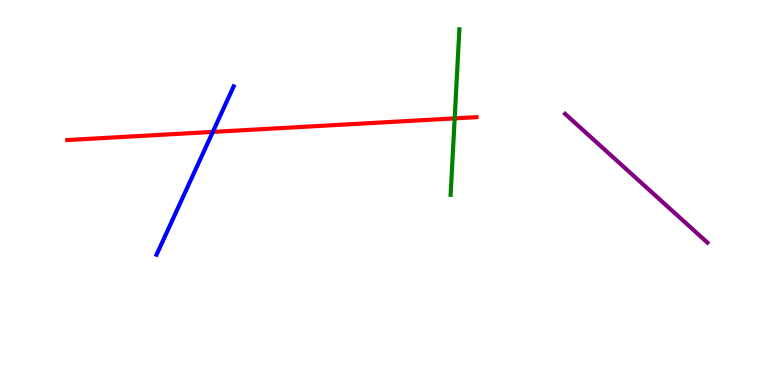[{'lines': ['blue', 'red'], 'intersections': [{'x': 2.75, 'y': 6.57}]}, {'lines': ['green', 'red'], 'intersections': [{'x': 5.87, 'y': 6.93}]}, {'lines': ['purple', 'red'], 'intersections': []}, {'lines': ['blue', 'green'], 'intersections': []}, {'lines': ['blue', 'purple'], 'intersections': []}, {'lines': ['green', 'purple'], 'intersections': []}]